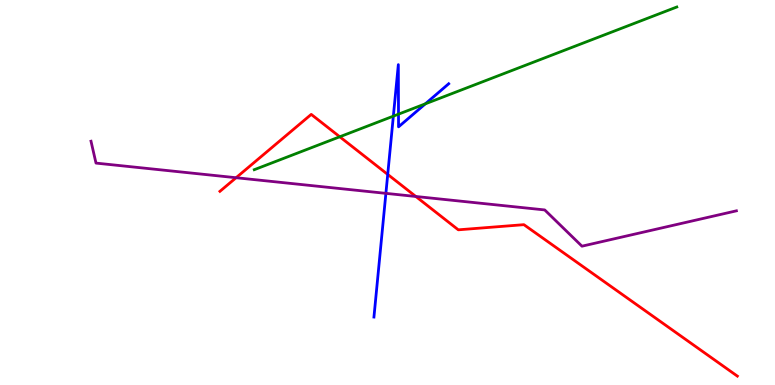[{'lines': ['blue', 'red'], 'intersections': [{'x': 5.0, 'y': 5.47}]}, {'lines': ['green', 'red'], 'intersections': [{'x': 4.38, 'y': 6.45}]}, {'lines': ['purple', 'red'], 'intersections': [{'x': 3.05, 'y': 5.38}, {'x': 5.37, 'y': 4.9}]}, {'lines': ['blue', 'green'], 'intersections': [{'x': 5.08, 'y': 6.98}, {'x': 5.14, 'y': 7.03}, {'x': 5.49, 'y': 7.3}]}, {'lines': ['blue', 'purple'], 'intersections': [{'x': 4.98, 'y': 4.98}]}, {'lines': ['green', 'purple'], 'intersections': []}]